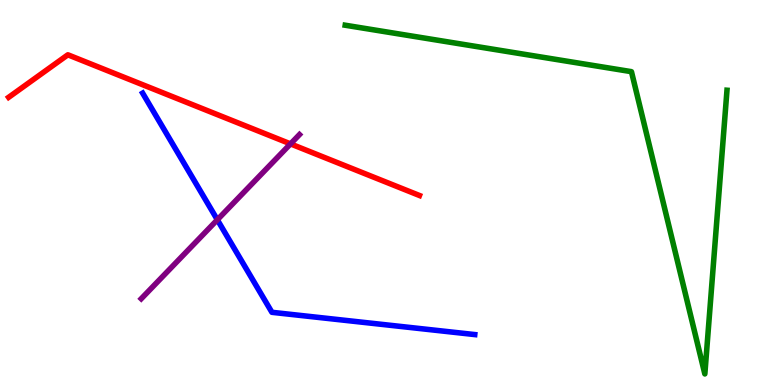[{'lines': ['blue', 'red'], 'intersections': []}, {'lines': ['green', 'red'], 'intersections': []}, {'lines': ['purple', 'red'], 'intersections': [{'x': 3.75, 'y': 6.26}]}, {'lines': ['blue', 'green'], 'intersections': []}, {'lines': ['blue', 'purple'], 'intersections': [{'x': 2.8, 'y': 4.29}]}, {'lines': ['green', 'purple'], 'intersections': []}]